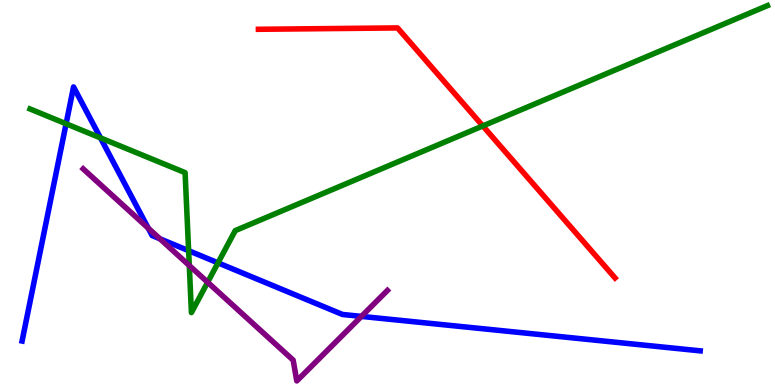[{'lines': ['blue', 'red'], 'intersections': []}, {'lines': ['green', 'red'], 'intersections': [{'x': 6.23, 'y': 6.73}]}, {'lines': ['purple', 'red'], 'intersections': []}, {'lines': ['blue', 'green'], 'intersections': [{'x': 0.853, 'y': 6.79}, {'x': 1.3, 'y': 6.42}, {'x': 2.43, 'y': 3.49}, {'x': 2.81, 'y': 3.17}]}, {'lines': ['blue', 'purple'], 'intersections': [{'x': 1.91, 'y': 4.07}, {'x': 2.06, 'y': 3.8}, {'x': 4.66, 'y': 1.78}]}, {'lines': ['green', 'purple'], 'intersections': [{'x': 2.44, 'y': 3.1}, {'x': 2.68, 'y': 2.67}]}]